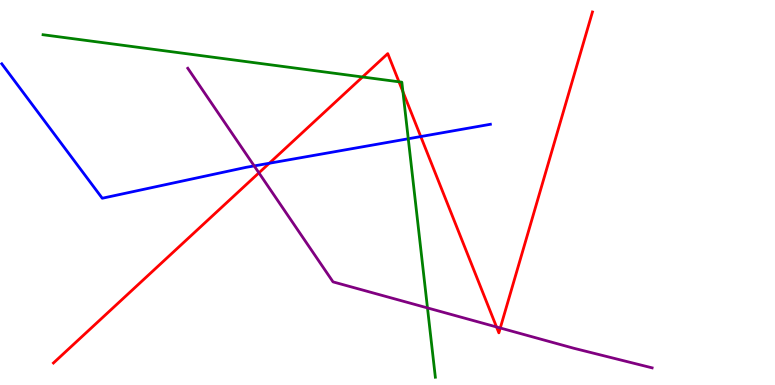[{'lines': ['blue', 'red'], 'intersections': [{'x': 3.47, 'y': 5.76}, {'x': 5.43, 'y': 6.45}]}, {'lines': ['green', 'red'], 'intersections': [{'x': 4.68, 'y': 8.0}, {'x': 5.15, 'y': 7.88}, {'x': 5.2, 'y': 7.62}]}, {'lines': ['purple', 'red'], 'intersections': [{'x': 3.34, 'y': 5.51}, {'x': 6.41, 'y': 1.51}, {'x': 6.46, 'y': 1.48}]}, {'lines': ['blue', 'green'], 'intersections': [{'x': 5.27, 'y': 6.4}]}, {'lines': ['blue', 'purple'], 'intersections': [{'x': 3.28, 'y': 5.69}]}, {'lines': ['green', 'purple'], 'intersections': [{'x': 5.52, 'y': 2.0}]}]